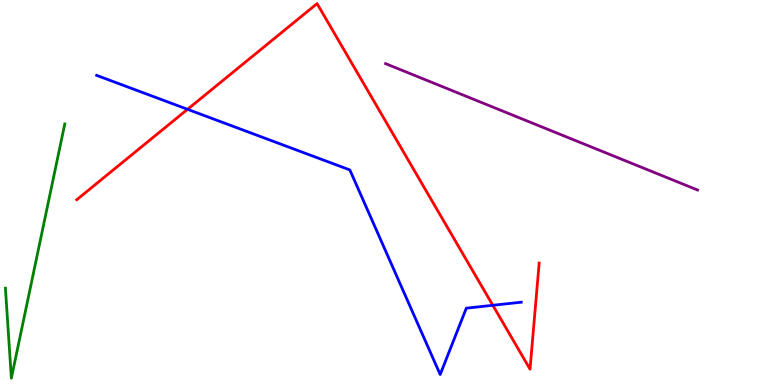[{'lines': ['blue', 'red'], 'intersections': [{'x': 2.42, 'y': 7.16}, {'x': 6.36, 'y': 2.07}]}, {'lines': ['green', 'red'], 'intersections': []}, {'lines': ['purple', 'red'], 'intersections': []}, {'lines': ['blue', 'green'], 'intersections': []}, {'lines': ['blue', 'purple'], 'intersections': []}, {'lines': ['green', 'purple'], 'intersections': []}]